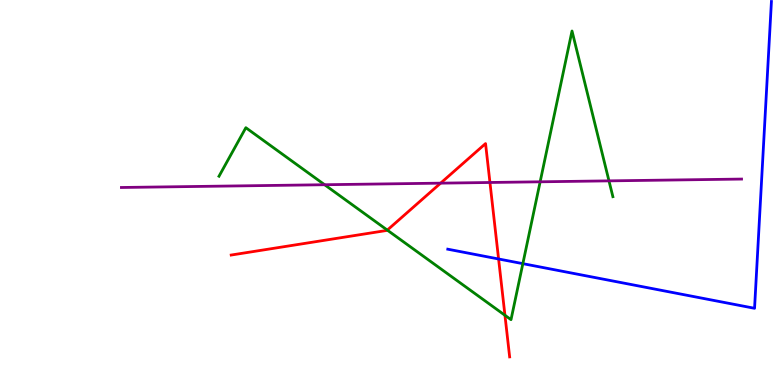[{'lines': ['blue', 'red'], 'intersections': [{'x': 6.43, 'y': 3.27}]}, {'lines': ['green', 'red'], 'intersections': [{'x': 5.0, 'y': 4.02}, {'x': 6.52, 'y': 1.81}]}, {'lines': ['purple', 'red'], 'intersections': [{'x': 5.69, 'y': 5.24}, {'x': 6.32, 'y': 5.26}]}, {'lines': ['blue', 'green'], 'intersections': [{'x': 6.75, 'y': 3.15}]}, {'lines': ['blue', 'purple'], 'intersections': []}, {'lines': ['green', 'purple'], 'intersections': [{'x': 4.19, 'y': 5.2}, {'x': 6.97, 'y': 5.28}, {'x': 7.86, 'y': 5.3}]}]